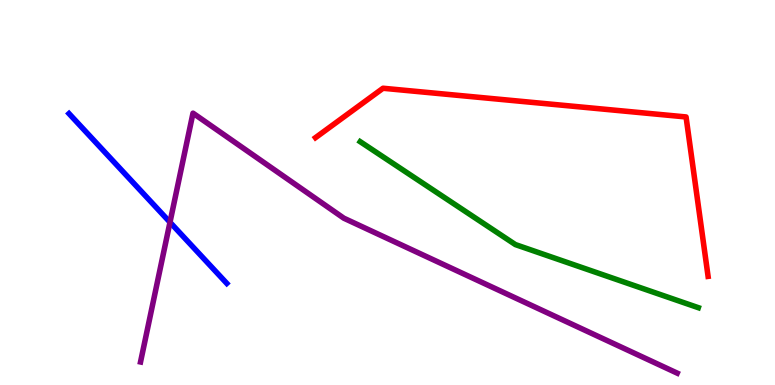[{'lines': ['blue', 'red'], 'intersections': []}, {'lines': ['green', 'red'], 'intersections': []}, {'lines': ['purple', 'red'], 'intersections': []}, {'lines': ['blue', 'green'], 'intersections': []}, {'lines': ['blue', 'purple'], 'intersections': [{'x': 2.19, 'y': 4.23}]}, {'lines': ['green', 'purple'], 'intersections': []}]